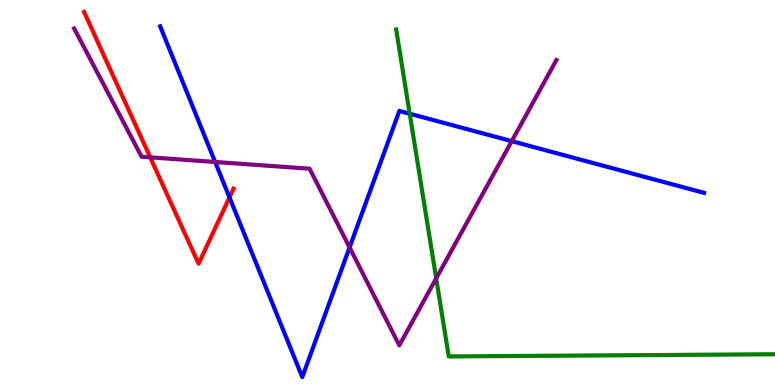[{'lines': ['blue', 'red'], 'intersections': [{'x': 2.96, 'y': 4.87}]}, {'lines': ['green', 'red'], 'intersections': []}, {'lines': ['purple', 'red'], 'intersections': [{'x': 1.94, 'y': 5.91}]}, {'lines': ['blue', 'green'], 'intersections': [{'x': 5.29, 'y': 7.05}]}, {'lines': ['blue', 'purple'], 'intersections': [{'x': 2.78, 'y': 5.79}, {'x': 4.51, 'y': 3.57}, {'x': 6.6, 'y': 6.33}]}, {'lines': ['green', 'purple'], 'intersections': [{'x': 5.63, 'y': 2.77}]}]